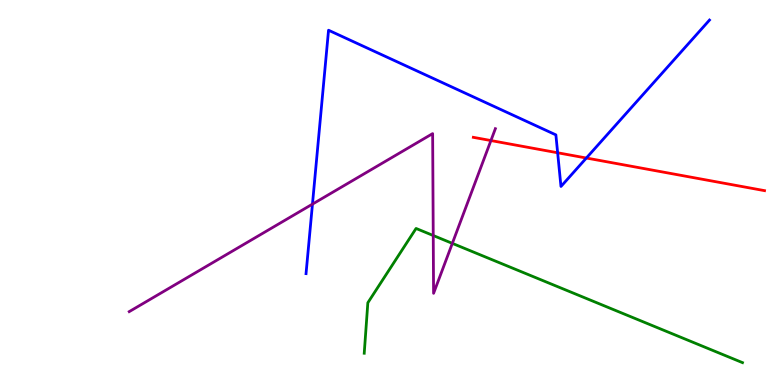[{'lines': ['blue', 'red'], 'intersections': [{'x': 7.2, 'y': 6.03}, {'x': 7.57, 'y': 5.9}]}, {'lines': ['green', 'red'], 'intersections': []}, {'lines': ['purple', 'red'], 'intersections': [{'x': 6.33, 'y': 6.35}]}, {'lines': ['blue', 'green'], 'intersections': []}, {'lines': ['blue', 'purple'], 'intersections': [{'x': 4.03, 'y': 4.7}]}, {'lines': ['green', 'purple'], 'intersections': [{'x': 5.59, 'y': 3.88}, {'x': 5.84, 'y': 3.68}]}]